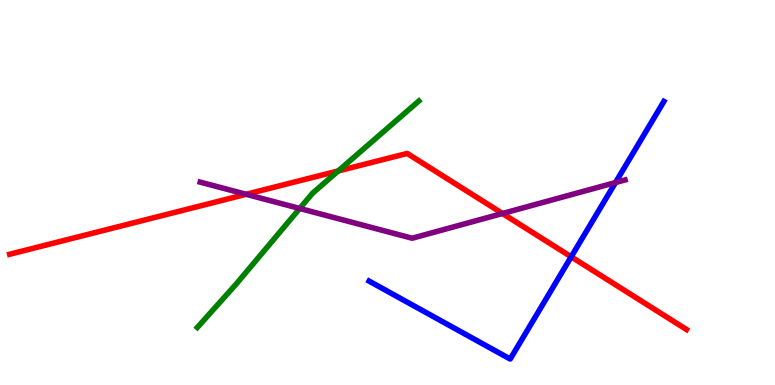[{'lines': ['blue', 'red'], 'intersections': [{'x': 7.37, 'y': 3.33}]}, {'lines': ['green', 'red'], 'intersections': [{'x': 4.36, 'y': 5.56}]}, {'lines': ['purple', 'red'], 'intersections': [{'x': 3.18, 'y': 4.95}, {'x': 6.48, 'y': 4.45}]}, {'lines': ['blue', 'green'], 'intersections': []}, {'lines': ['blue', 'purple'], 'intersections': [{'x': 7.94, 'y': 5.26}]}, {'lines': ['green', 'purple'], 'intersections': [{'x': 3.87, 'y': 4.59}]}]